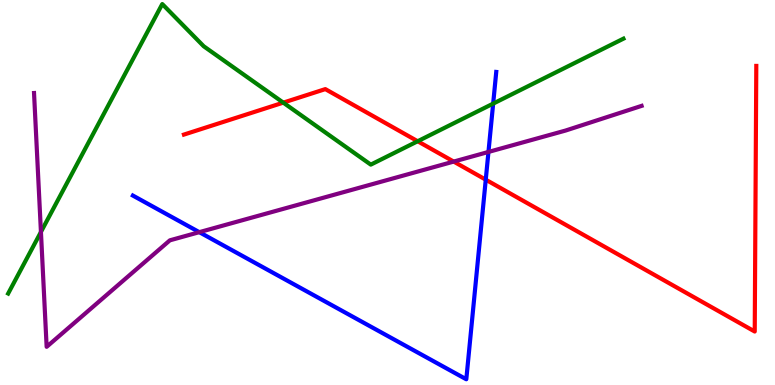[{'lines': ['blue', 'red'], 'intersections': [{'x': 6.27, 'y': 5.33}]}, {'lines': ['green', 'red'], 'intersections': [{'x': 3.66, 'y': 7.33}, {'x': 5.39, 'y': 6.33}]}, {'lines': ['purple', 'red'], 'intersections': [{'x': 5.85, 'y': 5.8}]}, {'lines': ['blue', 'green'], 'intersections': [{'x': 6.36, 'y': 7.31}]}, {'lines': ['blue', 'purple'], 'intersections': [{'x': 2.57, 'y': 3.97}, {'x': 6.3, 'y': 6.05}]}, {'lines': ['green', 'purple'], 'intersections': [{'x': 0.528, 'y': 3.98}]}]